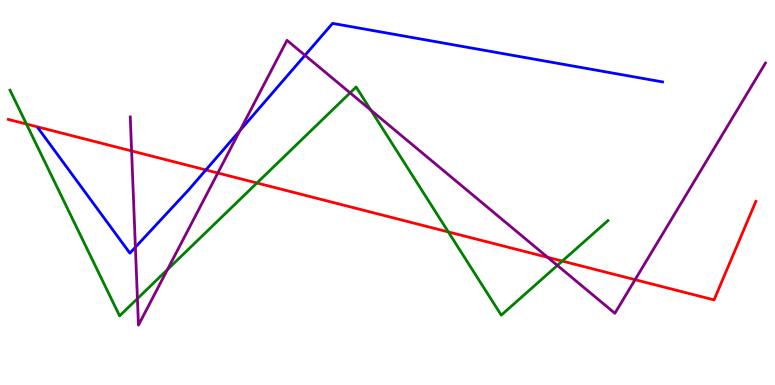[{'lines': ['blue', 'red'], 'intersections': [{'x': 2.66, 'y': 5.59}]}, {'lines': ['green', 'red'], 'intersections': [{'x': 0.341, 'y': 6.78}, {'x': 3.32, 'y': 5.25}, {'x': 5.78, 'y': 3.98}, {'x': 7.26, 'y': 3.22}]}, {'lines': ['purple', 'red'], 'intersections': [{'x': 1.7, 'y': 6.08}, {'x': 2.81, 'y': 5.51}, {'x': 7.07, 'y': 3.32}, {'x': 8.19, 'y': 2.74}]}, {'lines': ['blue', 'green'], 'intersections': []}, {'lines': ['blue', 'purple'], 'intersections': [{'x': 1.75, 'y': 3.58}, {'x': 3.1, 'y': 6.61}, {'x': 3.94, 'y': 8.56}]}, {'lines': ['green', 'purple'], 'intersections': [{'x': 1.77, 'y': 2.24}, {'x': 2.16, 'y': 3.0}, {'x': 4.52, 'y': 7.59}, {'x': 4.79, 'y': 7.14}, {'x': 7.19, 'y': 3.11}]}]